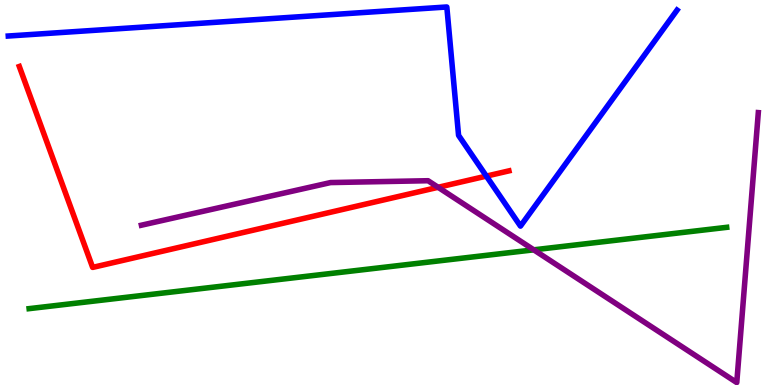[{'lines': ['blue', 'red'], 'intersections': [{'x': 6.28, 'y': 5.43}]}, {'lines': ['green', 'red'], 'intersections': []}, {'lines': ['purple', 'red'], 'intersections': [{'x': 5.65, 'y': 5.14}]}, {'lines': ['blue', 'green'], 'intersections': []}, {'lines': ['blue', 'purple'], 'intersections': []}, {'lines': ['green', 'purple'], 'intersections': [{'x': 6.89, 'y': 3.51}]}]